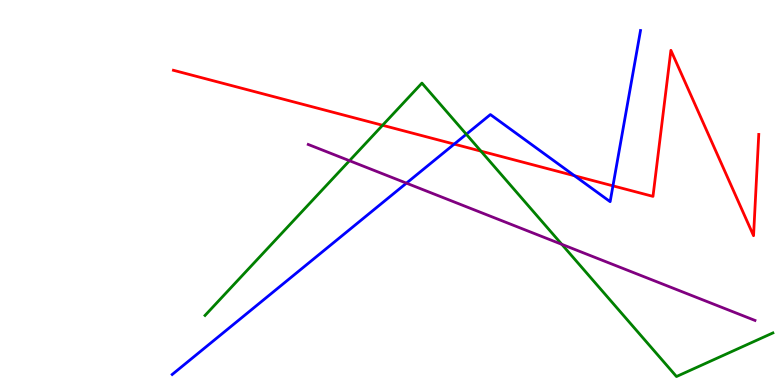[{'lines': ['blue', 'red'], 'intersections': [{'x': 5.86, 'y': 6.26}, {'x': 7.41, 'y': 5.44}, {'x': 7.91, 'y': 5.17}]}, {'lines': ['green', 'red'], 'intersections': [{'x': 4.94, 'y': 6.75}, {'x': 6.21, 'y': 6.07}]}, {'lines': ['purple', 'red'], 'intersections': []}, {'lines': ['blue', 'green'], 'intersections': [{'x': 6.02, 'y': 6.51}]}, {'lines': ['blue', 'purple'], 'intersections': [{'x': 5.24, 'y': 5.24}]}, {'lines': ['green', 'purple'], 'intersections': [{'x': 4.51, 'y': 5.83}, {'x': 7.25, 'y': 3.65}]}]